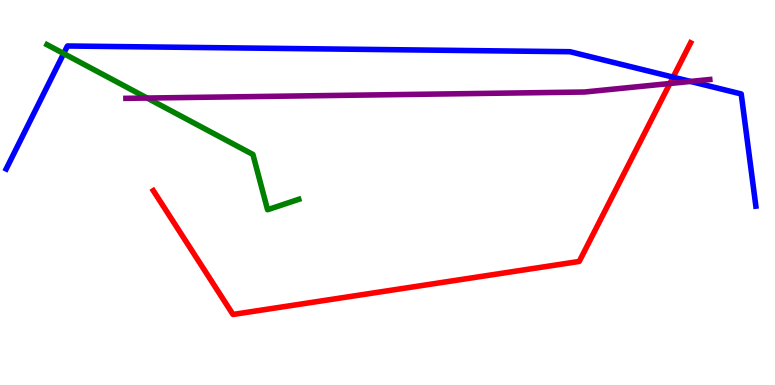[{'lines': ['blue', 'red'], 'intersections': [{'x': 8.69, 'y': 8.0}]}, {'lines': ['green', 'red'], 'intersections': []}, {'lines': ['purple', 'red'], 'intersections': [{'x': 8.64, 'y': 7.83}]}, {'lines': ['blue', 'green'], 'intersections': [{'x': 0.822, 'y': 8.61}]}, {'lines': ['blue', 'purple'], 'intersections': [{'x': 8.91, 'y': 7.88}]}, {'lines': ['green', 'purple'], 'intersections': [{'x': 1.9, 'y': 7.45}]}]